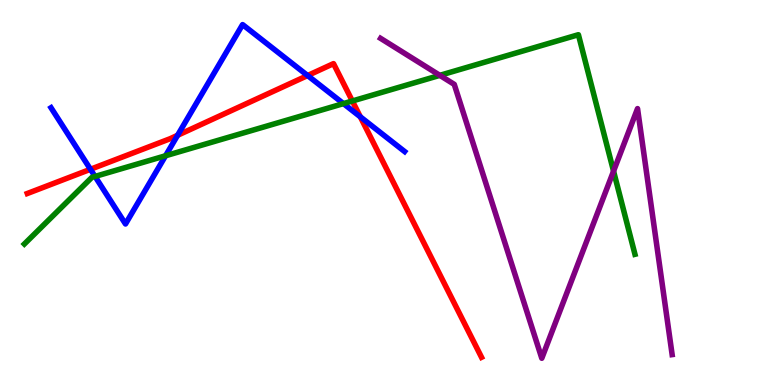[{'lines': ['blue', 'red'], 'intersections': [{'x': 1.17, 'y': 5.6}, {'x': 2.29, 'y': 6.49}, {'x': 3.97, 'y': 8.04}, {'x': 4.65, 'y': 6.97}]}, {'lines': ['green', 'red'], 'intersections': [{'x': 4.55, 'y': 7.38}]}, {'lines': ['purple', 'red'], 'intersections': []}, {'lines': ['blue', 'green'], 'intersections': [{'x': 1.23, 'y': 5.42}, {'x': 2.14, 'y': 5.95}, {'x': 4.43, 'y': 7.31}]}, {'lines': ['blue', 'purple'], 'intersections': []}, {'lines': ['green', 'purple'], 'intersections': [{'x': 5.68, 'y': 8.04}, {'x': 7.92, 'y': 5.55}]}]